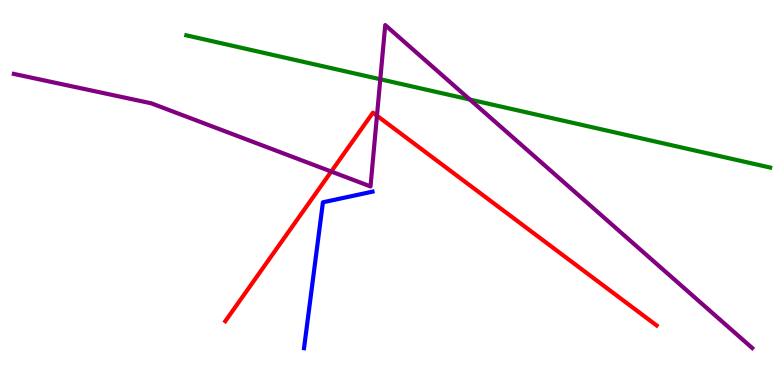[{'lines': ['blue', 'red'], 'intersections': []}, {'lines': ['green', 'red'], 'intersections': []}, {'lines': ['purple', 'red'], 'intersections': [{'x': 4.27, 'y': 5.54}, {'x': 4.86, 'y': 6.99}]}, {'lines': ['blue', 'green'], 'intersections': []}, {'lines': ['blue', 'purple'], 'intersections': []}, {'lines': ['green', 'purple'], 'intersections': [{'x': 4.91, 'y': 7.94}, {'x': 6.06, 'y': 7.41}]}]